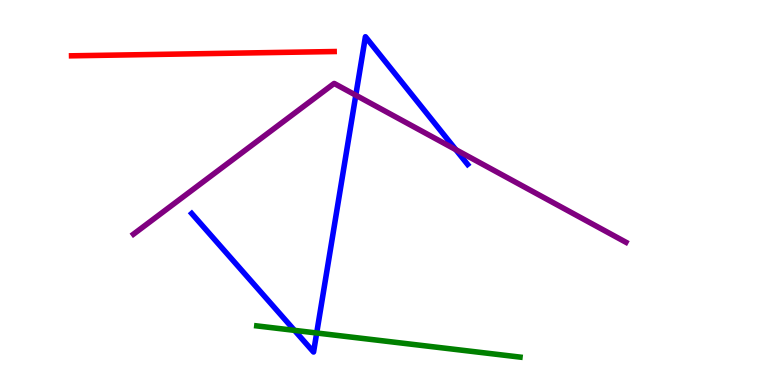[{'lines': ['blue', 'red'], 'intersections': []}, {'lines': ['green', 'red'], 'intersections': []}, {'lines': ['purple', 'red'], 'intersections': []}, {'lines': ['blue', 'green'], 'intersections': [{'x': 3.8, 'y': 1.42}, {'x': 4.09, 'y': 1.35}]}, {'lines': ['blue', 'purple'], 'intersections': [{'x': 4.59, 'y': 7.53}, {'x': 5.88, 'y': 6.11}]}, {'lines': ['green', 'purple'], 'intersections': []}]